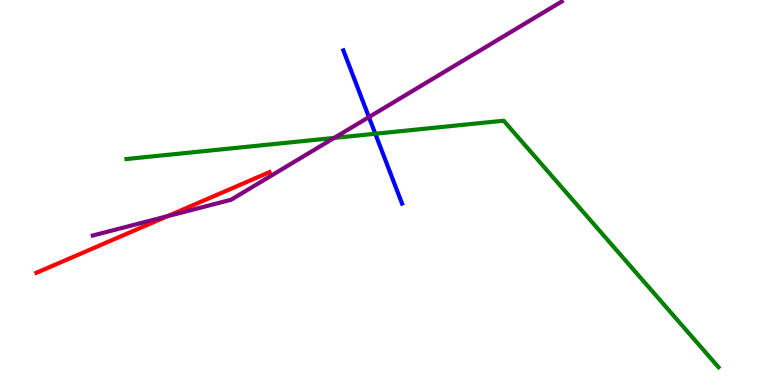[{'lines': ['blue', 'red'], 'intersections': []}, {'lines': ['green', 'red'], 'intersections': []}, {'lines': ['purple', 'red'], 'intersections': [{'x': 2.16, 'y': 4.38}]}, {'lines': ['blue', 'green'], 'intersections': [{'x': 4.84, 'y': 6.53}]}, {'lines': ['blue', 'purple'], 'intersections': [{'x': 4.76, 'y': 6.96}]}, {'lines': ['green', 'purple'], 'intersections': [{'x': 4.31, 'y': 6.42}]}]